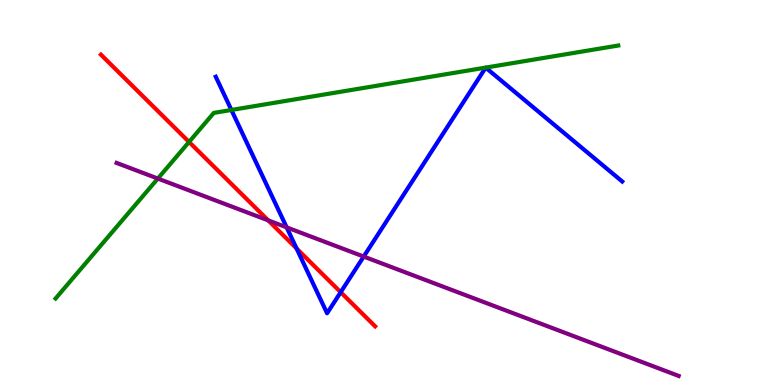[{'lines': ['blue', 'red'], 'intersections': [{'x': 3.83, 'y': 3.54}, {'x': 4.4, 'y': 2.41}]}, {'lines': ['green', 'red'], 'intersections': [{'x': 2.44, 'y': 6.31}]}, {'lines': ['purple', 'red'], 'intersections': [{'x': 3.46, 'y': 4.28}]}, {'lines': ['blue', 'green'], 'intersections': [{'x': 2.99, 'y': 7.14}]}, {'lines': ['blue', 'purple'], 'intersections': [{'x': 3.7, 'y': 4.09}, {'x': 4.69, 'y': 3.34}]}, {'lines': ['green', 'purple'], 'intersections': [{'x': 2.04, 'y': 5.36}]}]